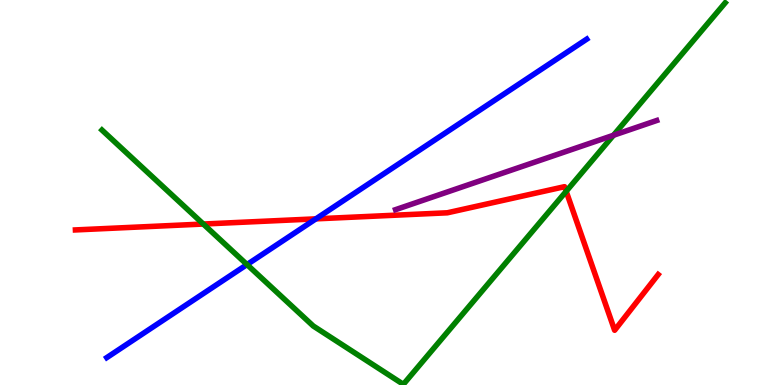[{'lines': ['blue', 'red'], 'intersections': [{'x': 4.08, 'y': 4.32}]}, {'lines': ['green', 'red'], 'intersections': [{'x': 2.62, 'y': 4.18}, {'x': 7.31, 'y': 5.03}]}, {'lines': ['purple', 'red'], 'intersections': []}, {'lines': ['blue', 'green'], 'intersections': [{'x': 3.19, 'y': 3.13}]}, {'lines': ['blue', 'purple'], 'intersections': []}, {'lines': ['green', 'purple'], 'intersections': [{'x': 7.92, 'y': 6.49}]}]